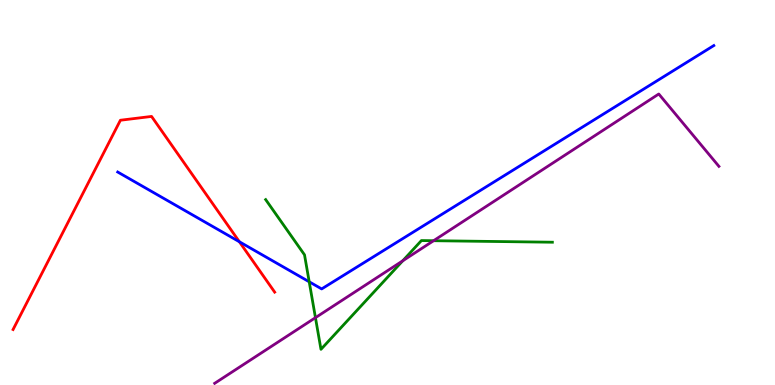[{'lines': ['blue', 'red'], 'intersections': [{'x': 3.09, 'y': 3.72}]}, {'lines': ['green', 'red'], 'intersections': []}, {'lines': ['purple', 'red'], 'intersections': []}, {'lines': ['blue', 'green'], 'intersections': [{'x': 3.99, 'y': 2.68}]}, {'lines': ['blue', 'purple'], 'intersections': []}, {'lines': ['green', 'purple'], 'intersections': [{'x': 4.07, 'y': 1.75}, {'x': 5.2, 'y': 3.23}, {'x': 5.59, 'y': 3.75}]}]